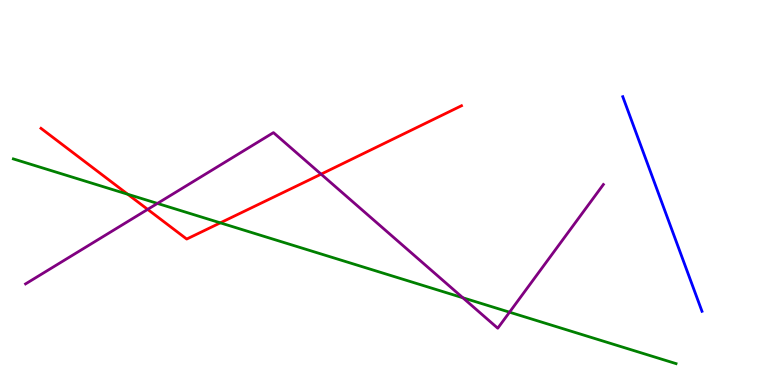[{'lines': ['blue', 'red'], 'intersections': []}, {'lines': ['green', 'red'], 'intersections': [{'x': 1.65, 'y': 4.95}, {'x': 2.84, 'y': 4.21}]}, {'lines': ['purple', 'red'], 'intersections': [{'x': 1.91, 'y': 4.56}, {'x': 4.14, 'y': 5.48}]}, {'lines': ['blue', 'green'], 'intersections': []}, {'lines': ['blue', 'purple'], 'intersections': []}, {'lines': ['green', 'purple'], 'intersections': [{'x': 2.03, 'y': 4.72}, {'x': 5.97, 'y': 2.27}, {'x': 6.57, 'y': 1.89}]}]